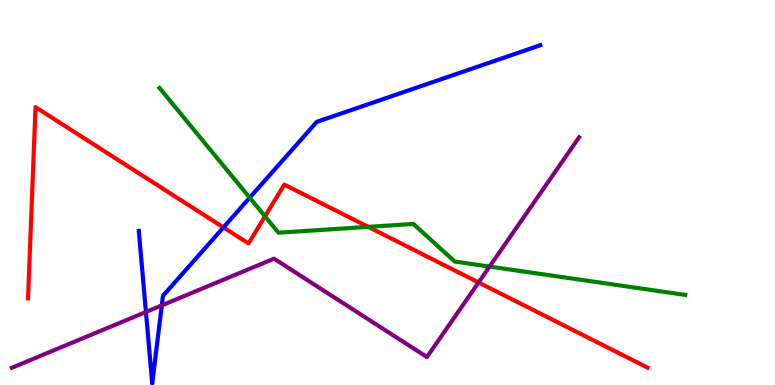[{'lines': ['blue', 'red'], 'intersections': [{'x': 2.88, 'y': 4.09}]}, {'lines': ['green', 'red'], 'intersections': [{'x': 3.42, 'y': 4.38}, {'x': 4.75, 'y': 4.11}]}, {'lines': ['purple', 'red'], 'intersections': [{'x': 6.18, 'y': 2.66}]}, {'lines': ['blue', 'green'], 'intersections': [{'x': 3.22, 'y': 4.86}]}, {'lines': ['blue', 'purple'], 'intersections': [{'x': 1.88, 'y': 1.9}, {'x': 2.09, 'y': 2.07}]}, {'lines': ['green', 'purple'], 'intersections': [{'x': 6.32, 'y': 3.08}]}]